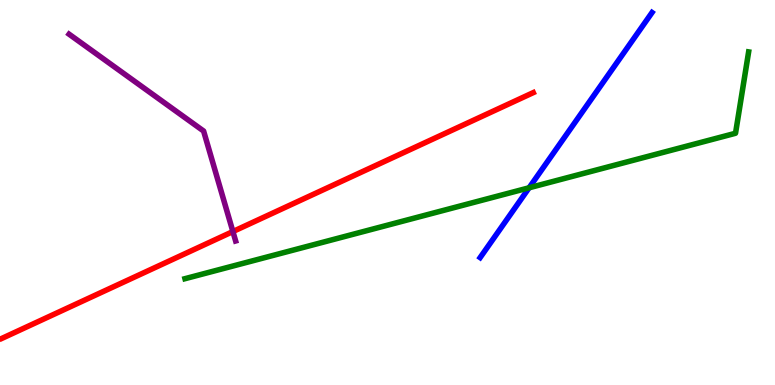[{'lines': ['blue', 'red'], 'intersections': []}, {'lines': ['green', 'red'], 'intersections': []}, {'lines': ['purple', 'red'], 'intersections': [{'x': 3.01, 'y': 3.99}]}, {'lines': ['blue', 'green'], 'intersections': [{'x': 6.83, 'y': 5.12}]}, {'lines': ['blue', 'purple'], 'intersections': []}, {'lines': ['green', 'purple'], 'intersections': []}]